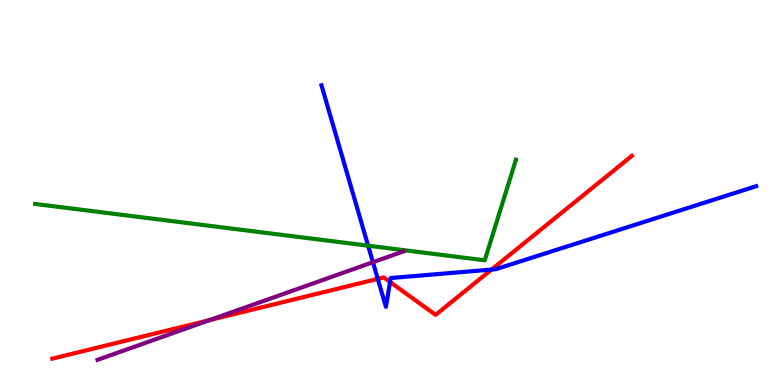[{'lines': ['blue', 'red'], 'intersections': [{'x': 4.87, 'y': 2.76}, {'x': 5.03, 'y': 2.67}, {'x': 6.34, 'y': 3.0}]}, {'lines': ['green', 'red'], 'intersections': []}, {'lines': ['purple', 'red'], 'intersections': [{'x': 2.71, 'y': 1.69}]}, {'lines': ['blue', 'green'], 'intersections': [{'x': 4.75, 'y': 3.62}]}, {'lines': ['blue', 'purple'], 'intersections': [{'x': 4.81, 'y': 3.19}]}, {'lines': ['green', 'purple'], 'intersections': []}]